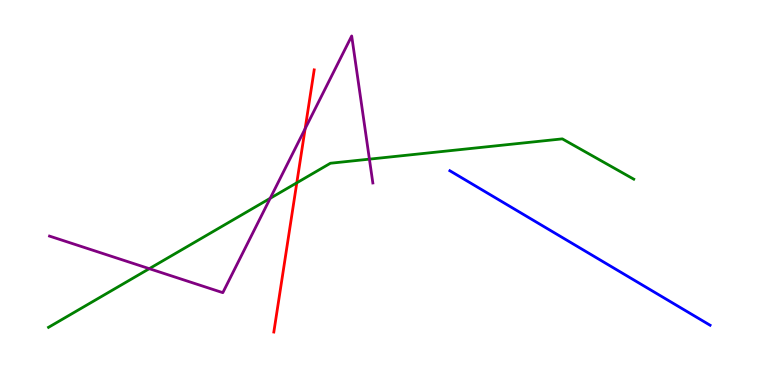[{'lines': ['blue', 'red'], 'intersections': []}, {'lines': ['green', 'red'], 'intersections': [{'x': 3.83, 'y': 5.25}]}, {'lines': ['purple', 'red'], 'intersections': [{'x': 3.94, 'y': 6.66}]}, {'lines': ['blue', 'green'], 'intersections': []}, {'lines': ['blue', 'purple'], 'intersections': []}, {'lines': ['green', 'purple'], 'intersections': [{'x': 1.93, 'y': 3.02}, {'x': 3.49, 'y': 4.85}, {'x': 4.77, 'y': 5.87}]}]